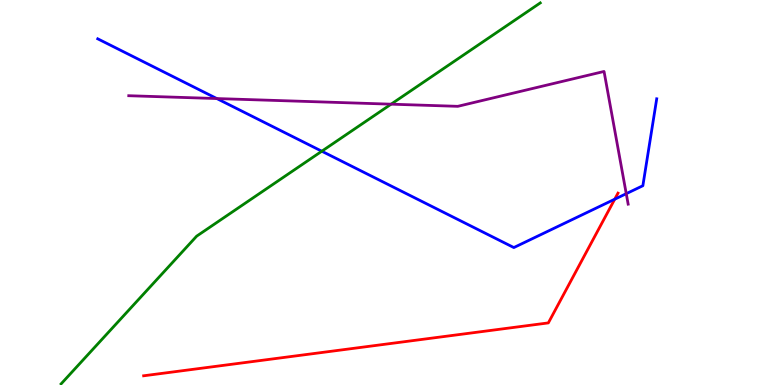[{'lines': ['blue', 'red'], 'intersections': [{'x': 7.93, 'y': 4.83}]}, {'lines': ['green', 'red'], 'intersections': []}, {'lines': ['purple', 'red'], 'intersections': []}, {'lines': ['blue', 'green'], 'intersections': [{'x': 4.15, 'y': 6.07}]}, {'lines': ['blue', 'purple'], 'intersections': [{'x': 2.8, 'y': 7.44}, {'x': 8.08, 'y': 4.97}]}, {'lines': ['green', 'purple'], 'intersections': [{'x': 5.05, 'y': 7.29}]}]